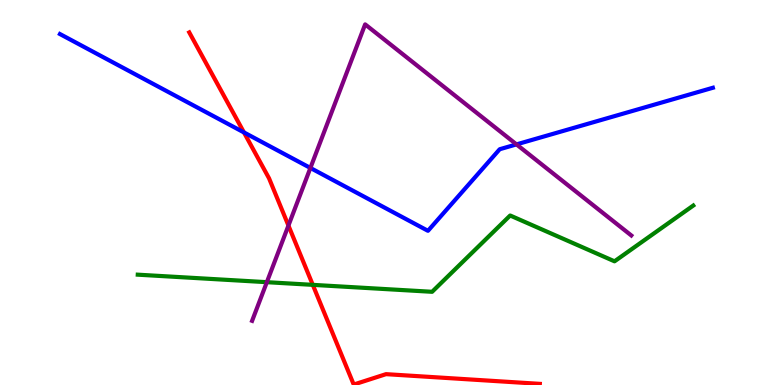[{'lines': ['blue', 'red'], 'intersections': [{'x': 3.15, 'y': 6.56}]}, {'lines': ['green', 'red'], 'intersections': [{'x': 4.04, 'y': 2.6}]}, {'lines': ['purple', 'red'], 'intersections': [{'x': 3.72, 'y': 4.14}]}, {'lines': ['blue', 'green'], 'intersections': []}, {'lines': ['blue', 'purple'], 'intersections': [{'x': 4.01, 'y': 5.64}, {'x': 6.66, 'y': 6.25}]}, {'lines': ['green', 'purple'], 'intersections': [{'x': 3.44, 'y': 2.67}]}]